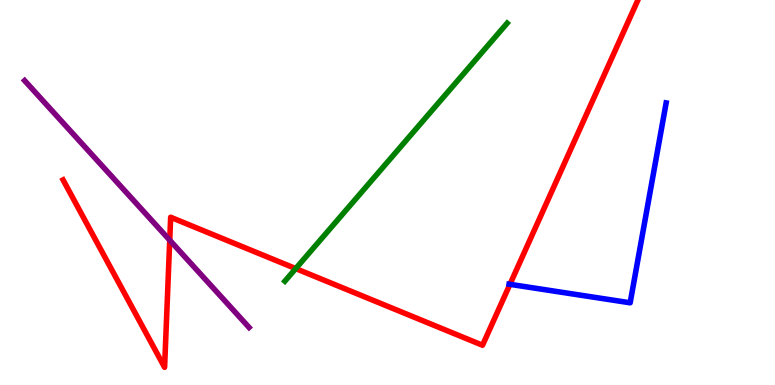[{'lines': ['blue', 'red'], 'intersections': [{'x': 6.58, 'y': 2.62}]}, {'lines': ['green', 'red'], 'intersections': [{'x': 3.82, 'y': 3.02}]}, {'lines': ['purple', 'red'], 'intersections': [{'x': 2.19, 'y': 3.76}]}, {'lines': ['blue', 'green'], 'intersections': []}, {'lines': ['blue', 'purple'], 'intersections': []}, {'lines': ['green', 'purple'], 'intersections': []}]